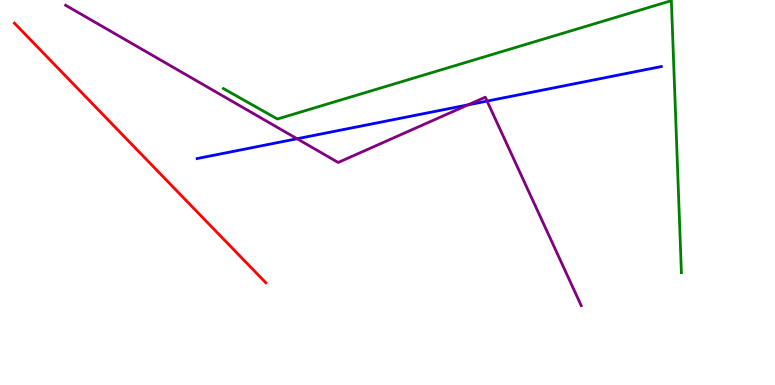[{'lines': ['blue', 'red'], 'intersections': []}, {'lines': ['green', 'red'], 'intersections': []}, {'lines': ['purple', 'red'], 'intersections': []}, {'lines': ['blue', 'green'], 'intersections': []}, {'lines': ['blue', 'purple'], 'intersections': [{'x': 3.83, 'y': 6.4}, {'x': 6.04, 'y': 7.28}, {'x': 6.28, 'y': 7.37}]}, {'lines': ['green', 'purple'], 'intersections': []}]